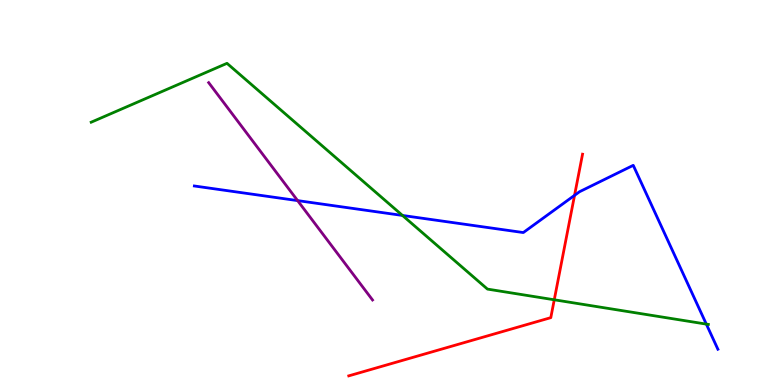[{'lines': ['blue', 'red'], 'intersections': [{'x': 7.41, 'y': 4.93}]}, {'lines': ['green', 'red'], 'intersections': [{'x': 7.15, 'y': 2.21}]}, {'lines': ['purple', 'red'], 'intersections': []}, {'lines': ['blue', 'green'], 'intersections': [{'x': 5.19, 'y': 4.4}, {'x': 9.11, 'y': 1.58}]}, {'lines': ['blue', 'purple'], 'intersections': [{'x': 3.84, 'y': 4.79}]}, {'lines': ['green', 'purple'], 'intersections': []}]